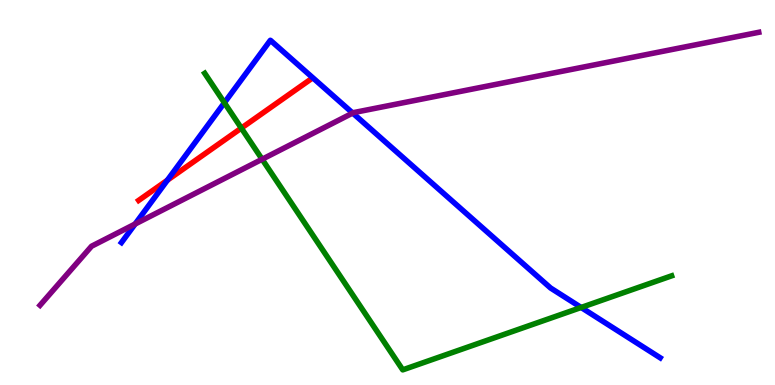[{'lines': ['blue', 'red'], 'intersections': [{'x': 2.16, 'y': 5.32}]}, {'lines': ['green', 'red'], 'intersections': [{'x': 3.11, 'y': 6.67}]}, {'lines': ['purple', 'red'], 'intersections': []}, {'lines': ['blue', 'green'], 'intersections': [{'x': 2.9, 'y': 7.33}, {'x': 7.5, 'y': 2.01}]}, {'lines': ['blue', 'purple'], 'intersections': [{'x': 1.74, 'y': 4.18}, {'x': 4.55, 'y': 7.06}]}, {'lines': ['green', 'purple'], 'intersections': [{'x': 3.38, 'y': 5.86}]}]